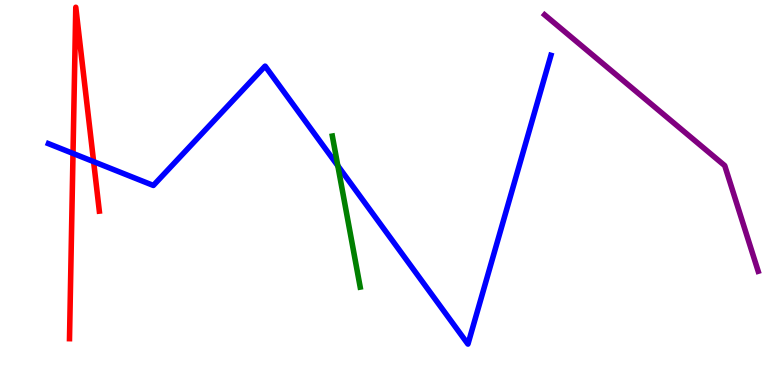[{'lines': ['blue', 'red'], 'intersections': [{'x': 0.942, 'y': 6.01}, {'x': 1.21, 'y': 5.8}]}, {'lines': ['green', 'red'], 'intersections': []}, {'lines': ['purple', 'red'], 'intersections': []}, {'lines': ['blue', 'green'], 'intersections': [{'x': 4.36, 'y': 5.69}]}, {'lines': ['blue', 'purple'], 'intersections': []}, {'lines': ['green', 'purple'], 'intersections': []}]